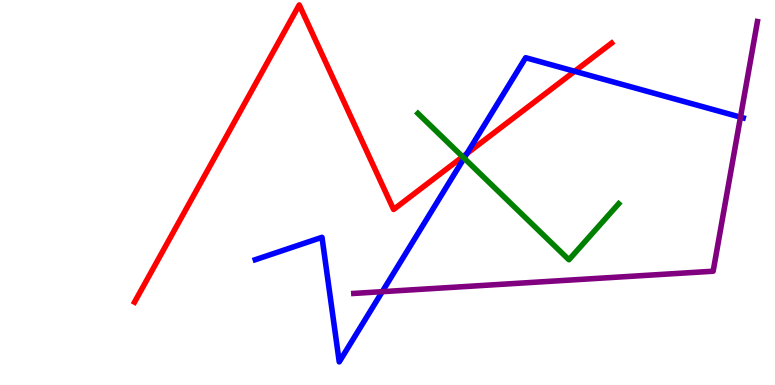[{'lines': ['blue', 'red'], 'intersections': [{'x': 6.03, 'y': 6.01}, {'x': 7.42, 'y': 8.15}]}, {'lines': ['green', 'red'], 'intersections': [{'x': 5.97, 'y': 5.93}]}, {'lines': ['purple', 'red'], 'intersections': []}, {'lines': ['blue', 'green'], 'intersections': [{'x': 5.99, 'y': 5.89}]}, {'lines': ['blue', 'purple'], 'intersections': [{'x': 4.93, 'y': 2.42}, {'x': 9.55, 'y': 6.96}]}, {'lines': ['green', 'purple'], 'intersections': []}]